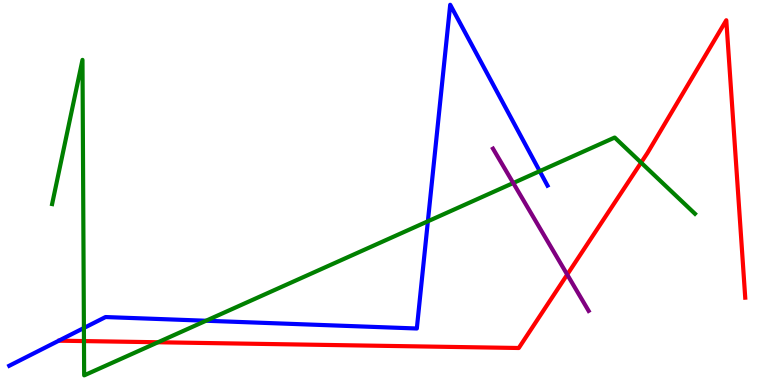[{'lines': ['blue', 'red'], 'intersections': []}, {'lines': ['green', 'red'], 'intersections': [{'x': 1.08, 'y': 1.14}, {'x': 2.04, 'y': 1.11}, {'x': 8.27, 'y': 5.78}]}, {'lines': ['purple', 'red'], 'intersections': [{'x': 7.32, 'y': 2.87}]}, {'lines': ['blue', 'green'], 'intersections': [{'x': 1.08, 'y': 1.48}, {'x': 2.66, 'y': 1.67}, {'x': 5.52, 'y': 4.25}, {'x': 6.96, 'y': 5.55}]}, {'lines': ['blue', 'purple'], 'intersections': []}, {'lines': ['green', 'purple'], 'intersections': [{'x': 6.62, 'y': 5.25}]}]